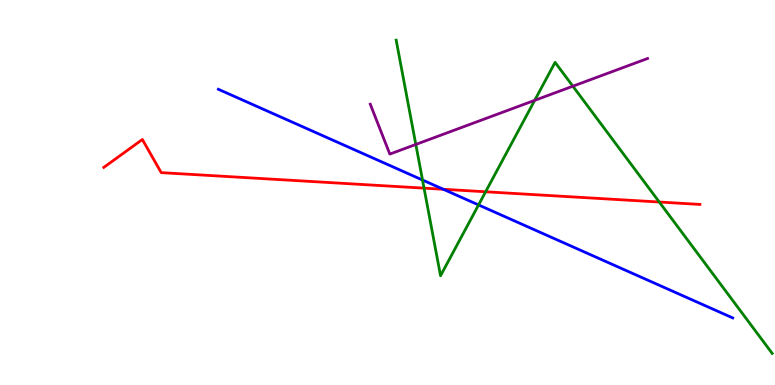[{'lines': ['blue', 'red'], 'intersections': [{'x': 5.72, 'y': 5.08}]}, {'lines': ['green', 'red'], 'intersections': [{'x': 5.47, 'y': 5.11}, {'x': 6.27, 'y': 5.02}, {'x': 8.51, 'y': 4.75}]}, {'lines': ['purple', 'red'], 'intersections': []}, {'lines': ['blue', 'green'], 'intersections': [{'x': 5.45, 'y': 5.32}, {'x': 6.17, 'y': 4.68}]}, {'lines': ['blue', 'purple'], 'intersections': []}, {'lines': ['green', 'purple'], 'intersections': [{'x': 5.37, 'y': 6.25}, {'x': 6.9, 'y': 7.39}, {'x': 7.39, 'y': 7.76}]}]